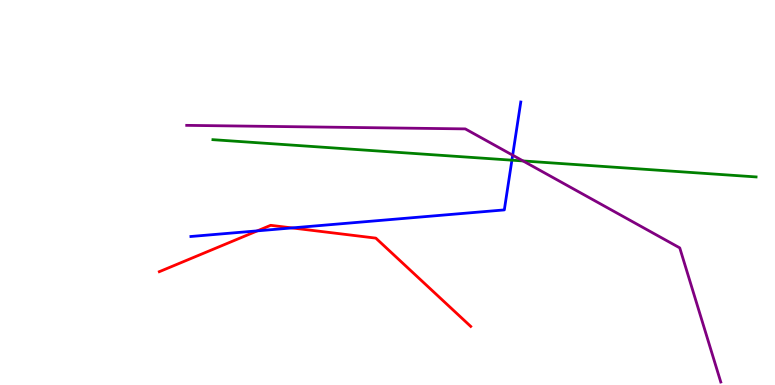[{'lines': ['blue', 'red'], 'intersections': [{'x': 3.32, 'y': 4.0}, {'x': 3.77, 'y': 4.08}]}, {'lines': ['green', 'red'], 'intersections': []}, {'lines': ['purple', 'red'], 'intersections': []}, {'lines': ['blue', 'green'], 'intersections': [{'x': 6.61, 'y': 5.84}]}, {'lines': ['blue', 'purple'], 'intersections': [{'x': 6.62, 'y': 5.97}]}, {'lines': ['green', 'purple'], 'intersections': [{'x': 6.75, 'y': 5.82}]}]